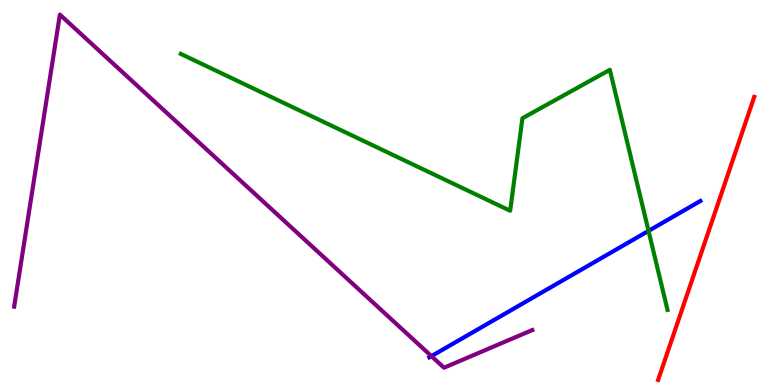[{'lines': ['blue', 'red'], 'intersections': []}, {'lines': ['green', 'red'], 'intersections': []}, {'lines': ['purple', 'red'], 'intersections': []}, {'lines': ['blue', 'green'], 'intersections': [{'x': 8.37, 'y': 4.0}]}, {'lines': ['blue', 'purple'], 'intersections': [{'x': 5.57, 'y': 0.75}]}, {'lines': ['green', 'purple'], 'intersections': []}]